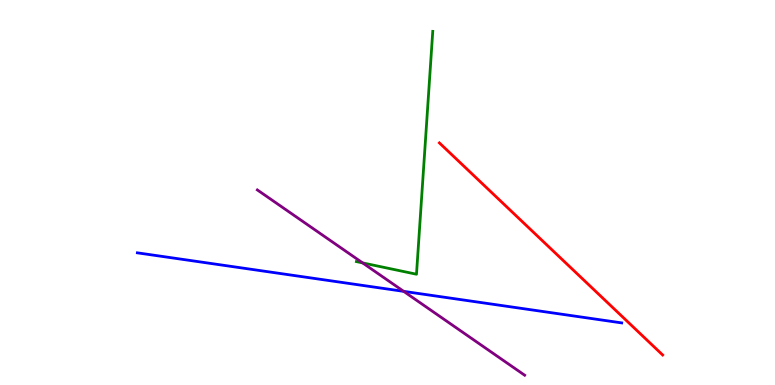[{'lines': ['blue', 'red'], 'intersections': []}, {'lines': ['green', 'red'], 'intersections': []}, {'lines': ['purple', 'red'], 'intersections': []}, {'lines': ['blue', 'green'], 'intersections': []}, {'lines': ['blue', 'purple'], 'intersections': [{'x': 5.21, 'y': 2.43}]}, {'lines': ['green', 'purple'], 'intersections': [{'x': 4.68, 'y': 3.17}]}]